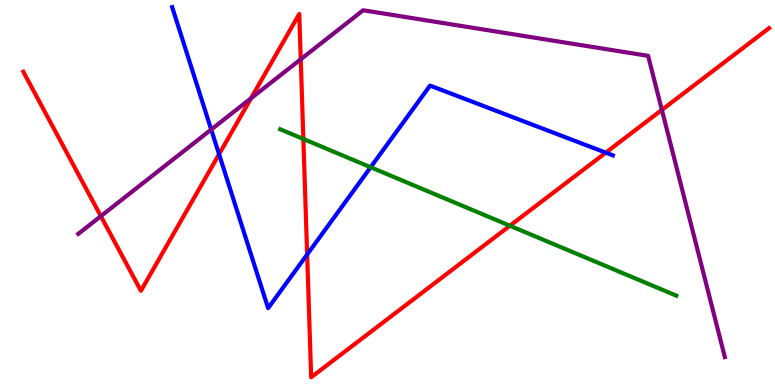[{'lines': ['blue', 'red'], 'intersections': [{'x': 2.83, 'y': 5.99}, {'x': 3.96, 'y': 3.39}, {'x': 7.82, 'y': 6.03}]}, {'lines': ['green', 'red'], 'intersections': [{'x': 3.91, 'y': 6.39}, {'x': 6.58, 'y': 4.14}]}, {'lines': ['purple', 'red'], 'intersections': [{'x': 1.3, 'y': 4.39}, {'x': 3.24, 'y': 7.45}, {'x': 3.88, 'y': 8.46}, {'x': 8.54, 'y': 7.15}]}, {'lines': ['blue', 'green'], 'intersections': [{'x': 4.78, 'y': 5.66}]}, {'lines': ['blue', 'purple'], 'intersections': [{'x': 2.73, 'y': 6.64}]}, {'lines': ['green', 'purple'], 'intersections': []}]